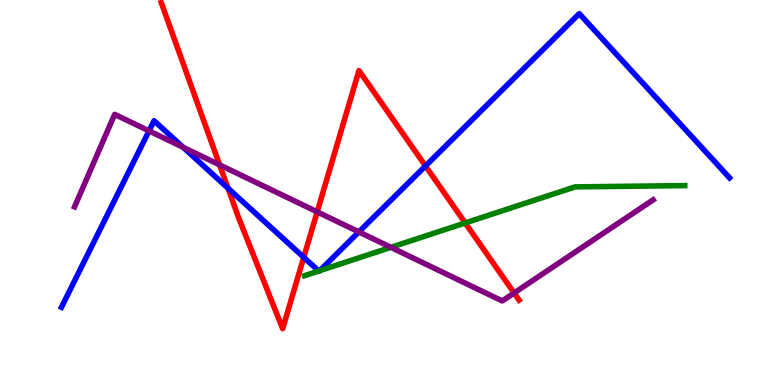[{'lines': ['blue', 'red'], 'intersections': [{'x': 2.94, 'y': 5.11}, {'x': 3.92, 'y': 3.32}, {'x': 5.49, 'y': 5.69}]}, {'lines': ['green', 'red'], 'intersections': [{'x': 6.0, 'y': 4.21}]}, {'lines': ['purple', 'red'], 'intersections': [{'x': 2.83, 'y': 5.72}, {'x': 4.09, 'y': 4.5}, {'x': 6.63, 'y': 2.39}]}, {'lines': ['blue', 'green'], 'intersections': [{'x': 4.11, 'y': 2.96}, {'x': 4.13, 'y': 2.97}]}, {'lines': ['blue', 'purple'], 'intersections': [{'x': 1.92, 'y': 6.6}, {'x': 2.36, 'y': 6.17}, {'x': 4.63, 'y': 3.98}]}, {'lines': ['green', 'purple'], 'intersections': [{'x': 5.04, 'y': 3.58}]}]